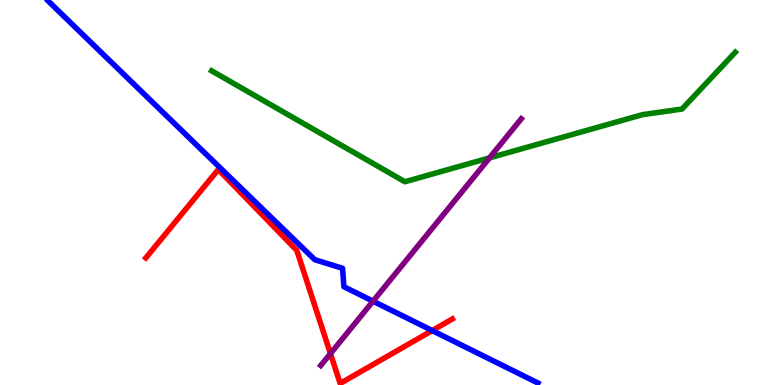[{'lines': ['blue', 'red'], 'intersections': [{'x': 5.58, 'y': 1.41}]}, {'lines': ['green', 'red'], 'intersections': []}, {'lines': ['purple', 'red'], 'intersections': [{'x': 4.26, 'y': 0.816}]}, {'lines': ['blue', 'green'], 'intersections': []}, {'lines': ['blue', 'purple'], 'intersections': [{'x': 4.81, 'y': 2.18}]}, {'lines': ['green', 'purple'], 'intersections': [{'x': 6.32, 'y': 5.9}]}]